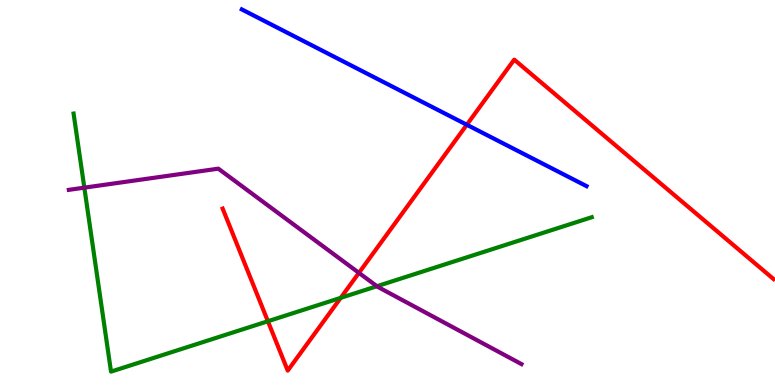[{'lines': ['blue', 'red'], 'intersections': [{'x': 6.02, 'y': 6.76}]}, {'lines': ['green', 'red'], 'intersections': [{'x': 3.46, 'y': 1.66}, {'x': 4.4, 'y': 2.26}]}, {'lines': ['purple', 'red'], 'intersections': [{'x': 4.63, 'y': 2.91}]}, {'lines': ['blue', 'green'], 'intersections': []}, {'lines': ['blue', 'purple'], 'intersections': []}, {'lines': ['green', 'purple'], 'intersections': [{'x': 1.09, 'y': 5.13}, {'x': 4.86, 'y': 2.57}]}]